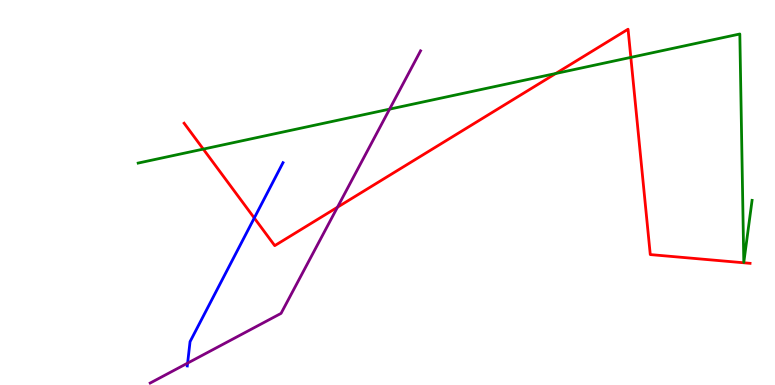[{'lines': ['blue', 'red'], 'intersections': [{'x': 3.28, 'y': 4.34}]}, {'lines': ['green', 'red'], 'intersections': [{'x': 2.62, 'y': 6.13}, {'x': 7.17, 'y': 8.09}, {'x': 8.14, 'y': 8.51}]}, {'lines': ['purple', 'red'], 'intersections': [{'x': 4.35, 'y': 4.62}]}, {'lines': ['blue', 'green'], 'intersections': []}, {'lines': ['blue', 'purple'], 'intersections': [{'x': 2.42, 'y': 0.568}]}, {'lines': ['green', 'purple'], 'intersections': [{'x': 5.03, 'y': 7.17}]}]